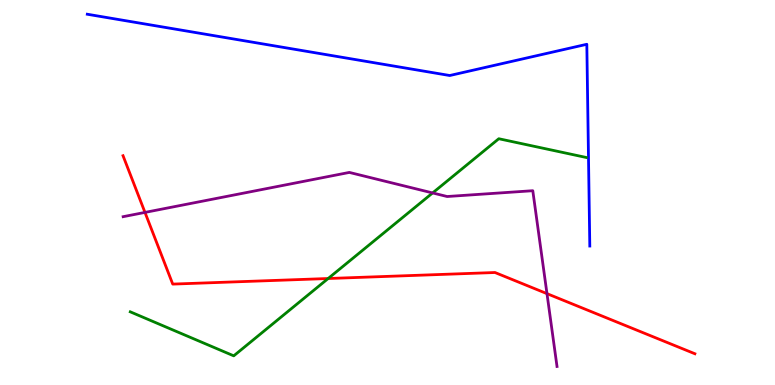[{'lines': ['blue', 'red'], 'intersections': []}, {'lines': ['green', 'red'], 'intersections': [{'x': 4.23, 'y': 2.77}]}, {'lines': ['purple', 'red'], 'intersections': [{'x': 1.87, 'y': 4.48}, {'x': 7.06, 'y': 2.37}]}, {'lines': ['blue', 'green'], 'intersections': []}, {'lines': ['blue', 'purple'], 'intersections': []}, {'lines': ['green', 'purple'], 'intersections': [{'x': 5.58, 'y': 4.99}]}]